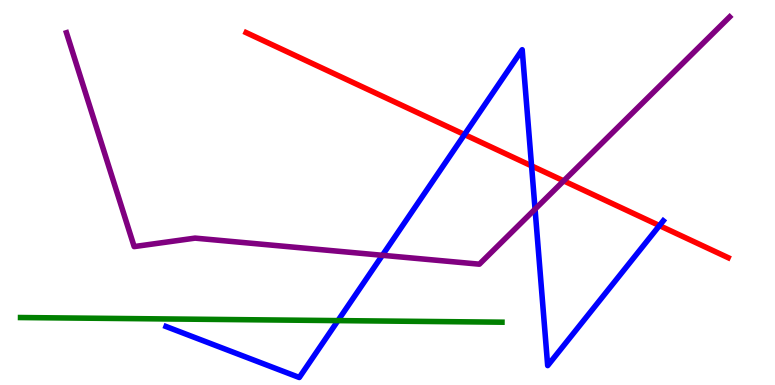[{'lines': ['blue', 'red'], 'intersections': [{'x': 5.99, 'y': 6.51}, {'x': 6.86, 'y': 5.69}, {'x': 8.51, 'y': 4.14}]}, {'lines': ['green', 'red'], 'intersections': []}, {'lines': ['purple', 'red'], 'intersections': [{'x': 7.27, 'y': 5.3}]}, {'lines': ['blue', 'green'], 'intersections': [{'x': 4.36, 'y': 1.67}]}, {'lines': ['blue', 'purple'], 'intersections': [{'x': 4.93, 'y': 3.37}, {'x': 6.9, 'y': 4.57}]}, {'lines': ['green', 'purple'], 'intersections': []}]